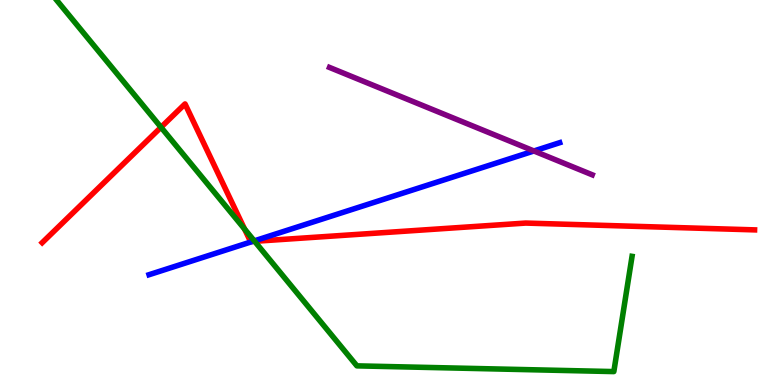[{'lines': ['blue', 'red'], 'intersections': [{'x': 3.26, 'y': 3.73}]}, {'lines': ['green', 'red'], 'intersections': [{'x': 2.08, 'y': 6.69}, {'x': 3.16, 'y': 4.05}, {'x': 3.29, 'y': 3.73}]}, {'lines': ['purple', 'red'], 'intersections': []}, {'lines': ['blue', 'green'], 'intersections': [{'x': 3.28, 'y': 3.74}]}, {'lines': ['blue', 'purple'], 'intersections': [{'x': 6.89, 'y': 6.08}]}, {'lines': ['green', 'purple'], 'intersections': []}]